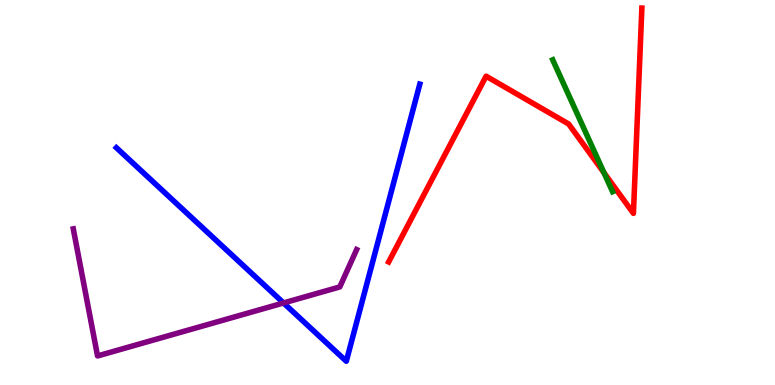[{'lines': ['blue', 'red'], 'intersections': []}, {'lines': ['green', 'red'], 'intersections': [{'x': 7.79, 'y': 5.51}]}, {'lines': ['purple', 'red'], 'intersections': []}, {'lines': ['blue', 'green'], 'intersections': []}, {'lines': ['blue', 'purple'], 'intersections': [{'x': 3.66, 'y': 2.13}]}, {'lines': ['green', 'purple'], 'intersections': []}]